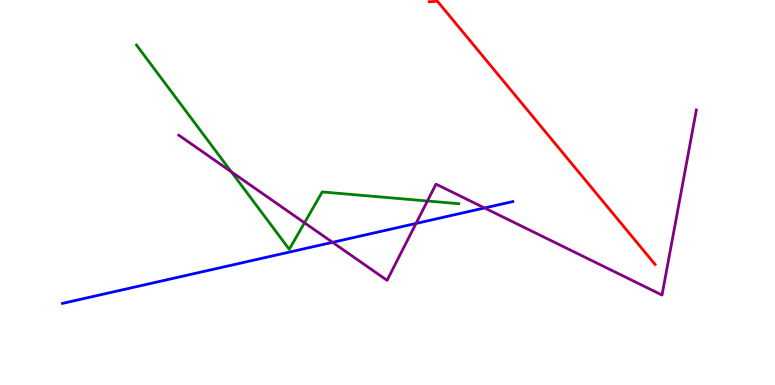[{'lines': ['blue', 'red'], 'intersections': []}, {'lines': ['green', 'red'], 'intersections': []}, {'lines': ['purple', 'red'], 'intersections': []}, {'lines': ['blue', 'green'], 'intersections': []}, {'lines': ['blue', 'purple'], 'intersections': [{'x': 4.29, 'y': 3.71}, {'x': 5.37, 'y': 4.2}, {'x': 6.25, 'y': 4.6}]}, {'lines': ['green', 'purple'], 'intersections': [{'x': 2.98, 'y': 5.54}, {'x': 3.93, 'y': 4.21}, {'x': 5.52, 'y': 4.78}]}]